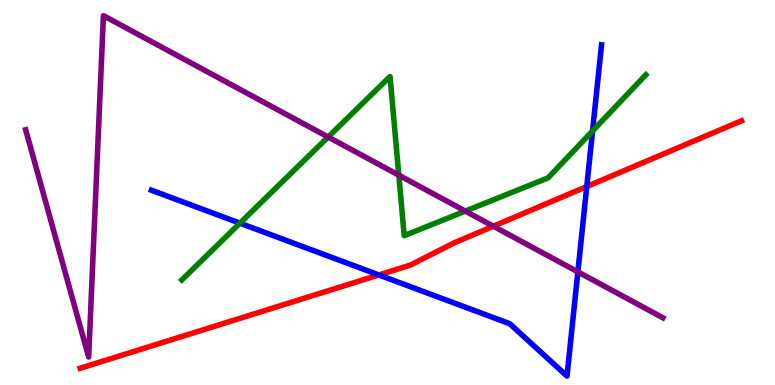[{'lines': ['blue', 'red'], 'intersections': [{'x': 4.89, 'y': 2.86}, {'x': 7.57, 'y': 5.15}]}, {'lines': ['green', 'red'], 'intersections': []}, {'lines': ['purple', 'red'], 'intersections': [{'x': 6.37, 'y': 4.12}]}, {'lines': ['blue', 'green'], 'intersections': [{'x': 3.1, 'y': 4.2}, {'x': 7.65, 'y': 6.6}]}, {'lines': ['blue', 'purple'], 'intersections': [{'x': 7.46, 'y': 2.94}]}, {'lines': ['green', 'purple'], 'intersections': [{'x': 4.23, 'y': 6.44}, {'x': 5.15, 'y': 5.45}, {'x': 6.0, 'y': 4.52}]}]